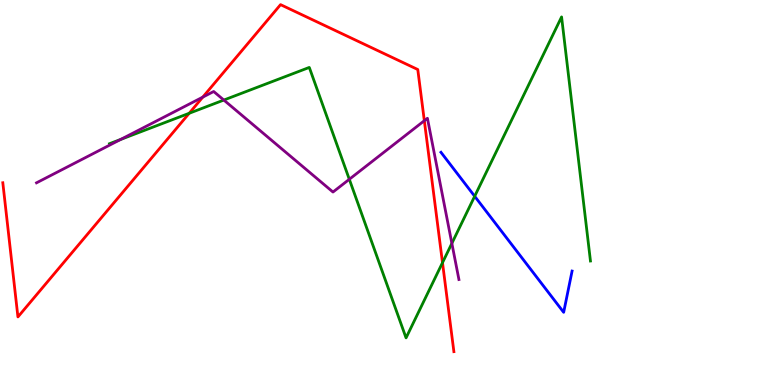[{'lines': ['blue', 'red'], 'intersections': []}, {'lines': ['green', 'red'], 'intersections': [{'x': 2.44, 'y': 7.06}, {'x': 5.71, 'y': 3.18}]}, {'lines': ['purple', 'red'], 'intersections': [{'x': 2.62, 'y': 7.48}, {'x': 5.48, 'y': 6.86}]}, {'lines': ['blue', 'green'], 'intersections': [{'x': 6.12, 'y': 4.9}]}, {'lines': ['blue', 'purple'], 'intersections': []}, {'lines': ['green', 'purple'], 'intersections': [{'x': 1.56, 'y': 6.38}, {'x': 2.89, 'y': 7.4}, {'x': 4.51, 'y': 5.34}, {'x': 5.83, 'y': 3.68}]}]